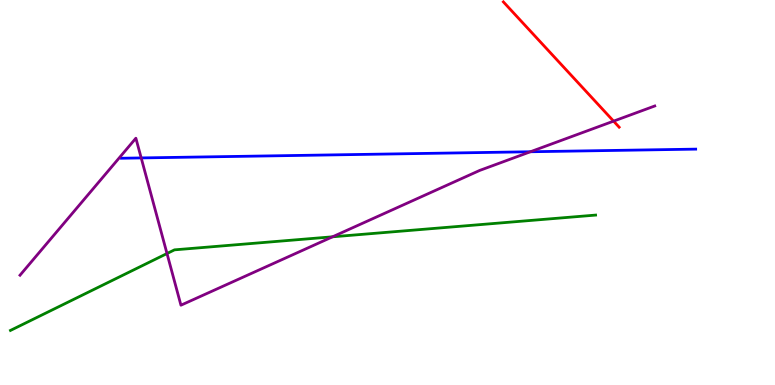[{'lines': ['blue', 'red'], 'intersections': []}, {'lines': ['green', 'red'], 'intersections': []}, {'lines': ['purple', 'red'], 'intersections': [{'x': 7.92, 'y': 6.85}]}, {'lines': ['blue', 'green'], 'intersections': []}, {'lines': ['blue', 'purple'], 'intersections': [{'x': 1.82, 'y': 5.9}, {'x': 6.84, 'y': 6.06}]}, {'lines': ['green', 'purple'], 'intersections': [{'x': 2.15, 'y': 3.41}, {'x': 4.29, 'y': 3.85}]}]